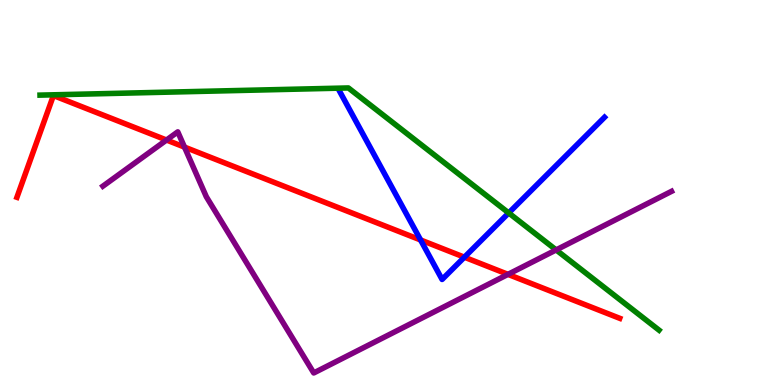[{'lines': ['blue', 'red'], 'intersections': [{'x': 5.43, 'y': 3.77}, {'x': 5.99, 'y': 3.32}]}, {'lines': ['green', 'red'], 'intersections': []}, {'lines': ['purple', 'red'], 'intersections': [{'x': 2.15, 'y': 6.36}, {'x': 2.38, 'y': 6.18}, {'x': 6.55, 'y': 2.87}]}, {'lines': ['blue', 'green'], 'intersections': [{'x': 6.56, 'y': 4.47}]}, {'lines': ['blue', 'purple'], 'intersections': []}, {'lines': ['green', 'purple'], 'intersections': [{'x': 7.18, 'y': 3.51}]}]